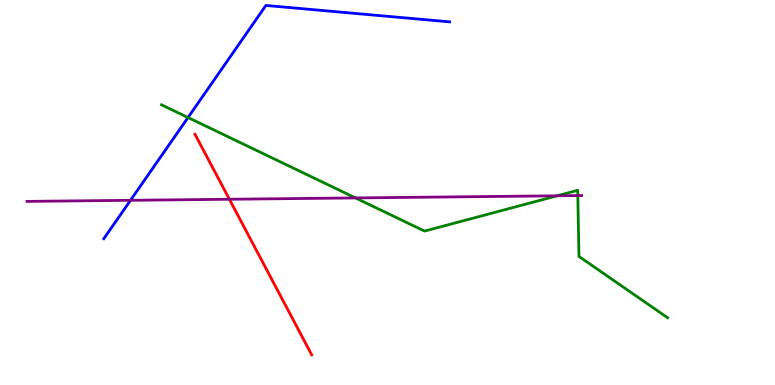[{'lines': ['blue', 'red'], 'intersections': []}, {'lines': ['green', 'red'], 'intersections': []}, {'lines': ['purple', 'red'], 'intersections': [{'x': 2.96, 'y': 4.82}]}, {'lines': ['blue', 'green'], 'intersections': [{'x': 2.43, 'y': 6.95}]}, {'lines': ['blue', 'purple'], 'intersections': [{'x': 1.68, 'y': 4.8}]}, {'lines': ['green', 'purple'], 'intersections': [{'x': 4.59, 'y': 4.86}, {'x': 7.19, 'y': 4.91}, {'x': 7.46, 'y': 4.92}]}]